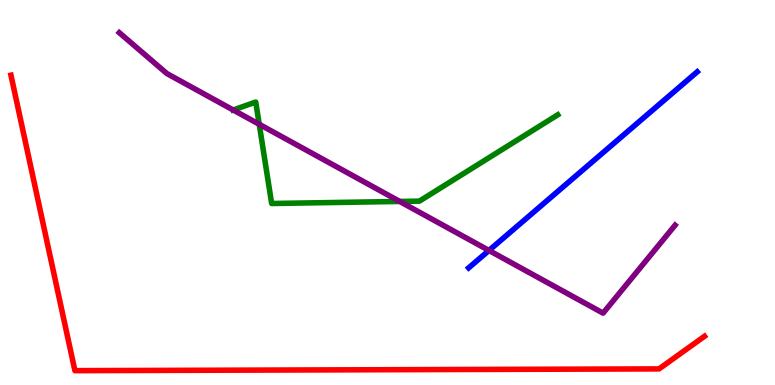[{'lines': ['blue', 'red'], 'intersections': []}, {'lines': ['green', 'red'], 'intersections': []}, {'lines': ['purple', 'red'], 'intersections': []}, {'lines': ['blue', 'green'], 'intersections': []}, {'lines': ['blue', 'purple'], 'intersections': [{'x': 6.31, 'y': 3.49}]}, {'lines': ['green', 'purple'], 'intersections': [{'x': 3.01, 'y': 7.14}, {'x': 3.34, 'y': 6.77}, {'x': 5.16, 'y': 4.77}]}]